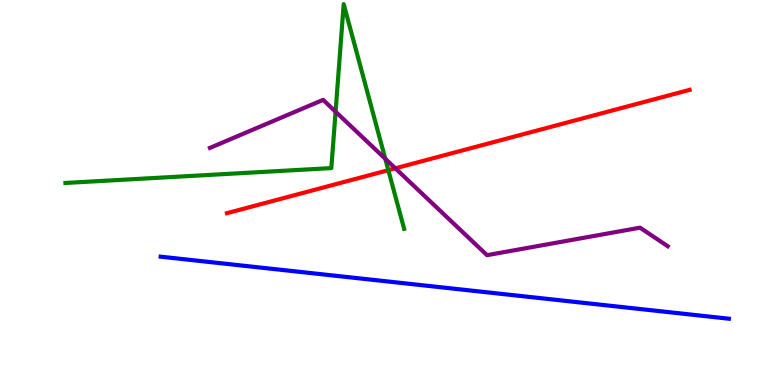[{'lines': ['blue', 'red'], 'intersections': []}, {'lines': ['green', 'red'], 'intersections': [{'x': 5.01, 'y': 5.58}]}, {'lines': ['purple', 'red'], 'intersections': [{'x': 5.1, 'y': 5.63}]}, {'lines': ['blue', 'green'], 'intersections': []}, {'lines': ['blue', 'purple'], 'intersections': []}, {'lines': ['green', 'purple'], 'intersections': [{'x': 4.33, 'y': 7.1}, {'x': 4.97, 'y': 5.88}]}]